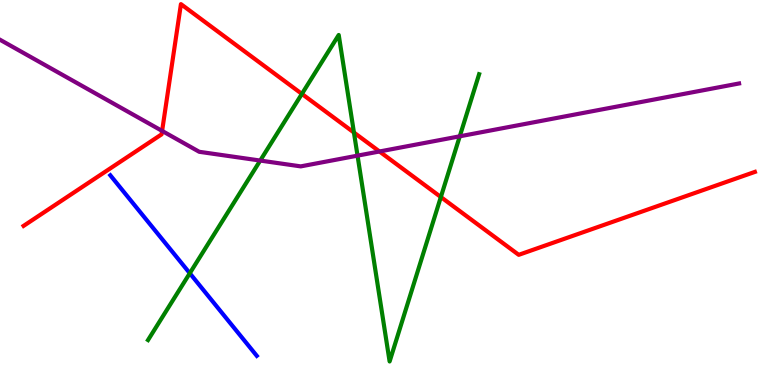[{'lines': ['blue', 'red'], 'intersections': []}, {'lines': ['green', 'red'], 'intersections': [{'x': 3.9, 'y': 7.56}, {'x': 4.57, 'y': 6.56}, {'x': 5.69, 'y': 4.88}]}, {'lines': ['purple', 'red'], 'intersections': [{'x': 2.09, 'y': 6.6}, {'x': 4.9, 'y': 6.07}]}, {'lines': ['blue', 'green'], 'intersections': [{'x': 2.45, 'y': 2.9}]}, {'lines': ['blue', 'purple'], 'intersections': []}, {'lines': ['green', 'purple'], 'intersections': [{'x': 3.36, 'y': 5.83}, {'x': 4.61, 'y': 5.96}, {'x': 5.93, 'y': 6.46}]}]